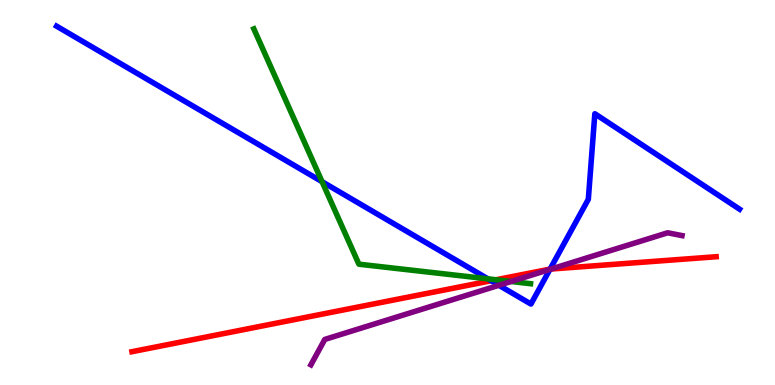[{'lines': ['blue', 'red'], 'intersections': [{'x': 6.34, 'y': 2.71}, {'x': 7.1, 'y': 3.01}]}, {'lines': ['green', 'red'], 'intersections': [{'x': 6.4, 'y': 2.73}]}, {'lines': ['purple', 'red'], 'intersections': [{'x': 7.11, 'y': 3.01}]}, {'lines': ['blue', 'green'], 'intersections': [{'x': 4.16, 'y': 5.28}, {'x': 6.3, 'y': 2.76}]}, {'lines': ['blue', 'purple'], 'intersections': [{'x': 6.44, 'y': 2.59}, {'x': 7.1, 'y': 3.0}]}, {'lines': ['green', 'purple'], 'intersections': [{'x': 6.59, 'y': 2.69}]}]